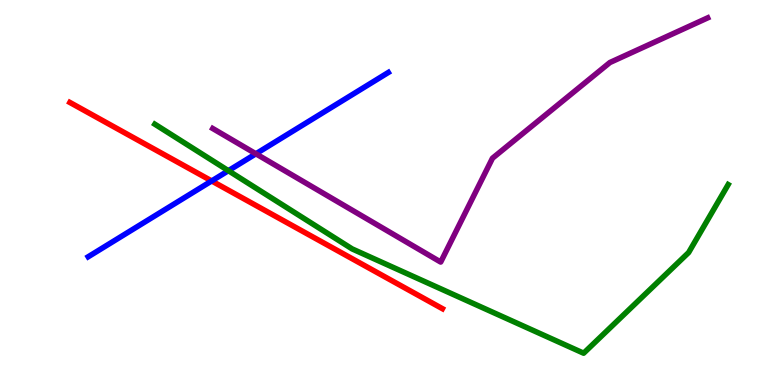[{'lines': ['blue', 'red'], 'intersections': [{'x': 2.73, 'y': 5.3}]}, {'lines': ['green', 'red'], 'intersections': []}, {'lines': ['purple', 'red'], 'intersections': []}, {'lines': ['blue', 'green'], 'intersections': [{'x': 2.95, 'y': 5.57}]}, {'lines': ['blue', 'purple'], 'intersections': [{'x': 3.3, 'y': 6.01}]}, {'lines': ['green', 'purple'], 'intersections': []}]